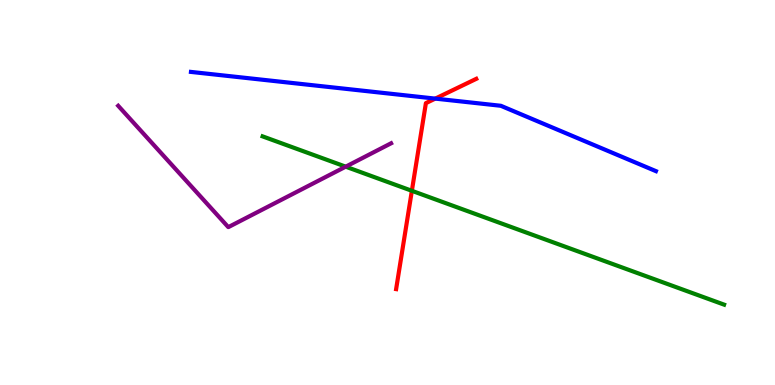[{'lines': ['blue', 'red'], 'intersections': [{'x': 5.62, 'y': 7.44}]}, {'lines': ['green', 'red'], 'intersections': [{'x': 5.31, 'y': 5.04}]}, {'lines': ['purple', 'red'], 'intersections': []}, {'lines': ['blue', 'green'], 'intersections': []}, {'lines': ['blue', 'purple'], 'intersections': []}, {'lines': ['green', 'purple'], 'intersections': [{'x': 4.46, 'y': 5.67}]}]